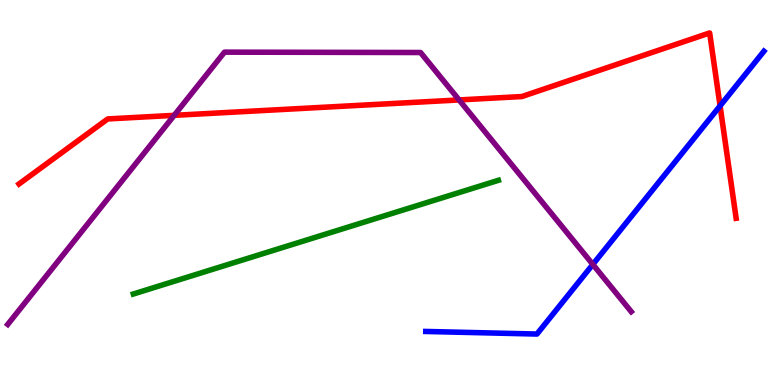[{'lines': ['blue', 'red'], 'intersections': [{'x': 9.29, 'y': 7.25}]}, {'lines': ['green', 'red'], 'intersections': []}, {'lines': ['purple', 'red'], 'intersections': [{'x': 2.25, 'y': 7.0}, {'x': 5.92, 'y': 7.4}]}, {'lines': ['blue', 'green'], 'intersections': []}, {'lines': ['blue', 'purple'], 'intersections': [{'x': 7.65, 'y': 3.13}]}, {'lines': ['green', 'purple'], 'intersections': []}]